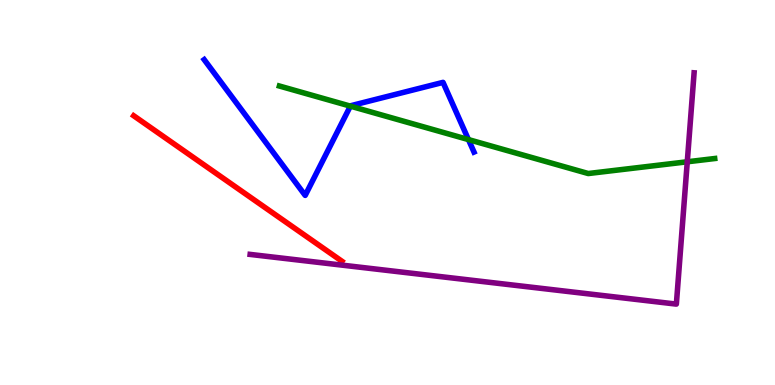[{'lines': ['blue', 'red'], 'intersections': []}, {'lines': ['green', 'red'], 'intersections': []}, {'lines': ['purple', 'red'], 'intersections': []}, {'lines': ['blue', 'green'], 'intersections': [{'x': 4.52, 'y': 7.24}, {'x': 6.04, 'y': 6.37}]}, {'lines': ['blue', 'purple'], 'intersections': []}, {'lines': ['green', 'purple'], 'intersections': [{'x': 8.87, 'y': 5.8}]}]